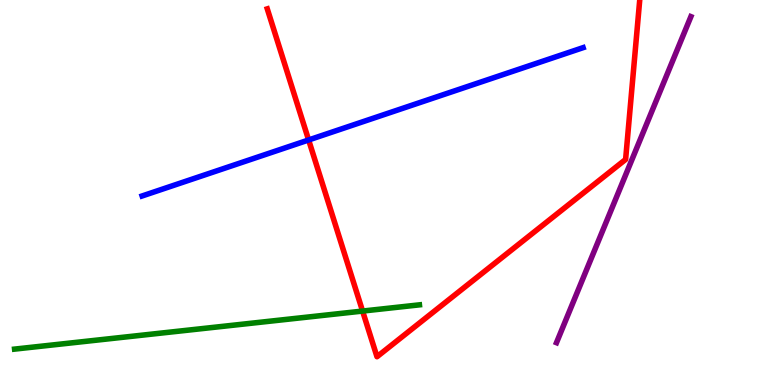[{'lines': ['blue', 'red'], 'intersections': [{'x': 3.98, 'y': 6.36}]}, {'lines': ['green', 'red'], 'intersections': [{'x': 4.68, 'y': 1.92}]}, {'lines': ['purple', 'red'], 'intersections': []}, {'lines': ['blue', 'green'], 'intersections': []}, {'lines': ['blue', 'purple'], 'intersections': []}, {'lines': ['green', 'purple'], 'intersections': []}]